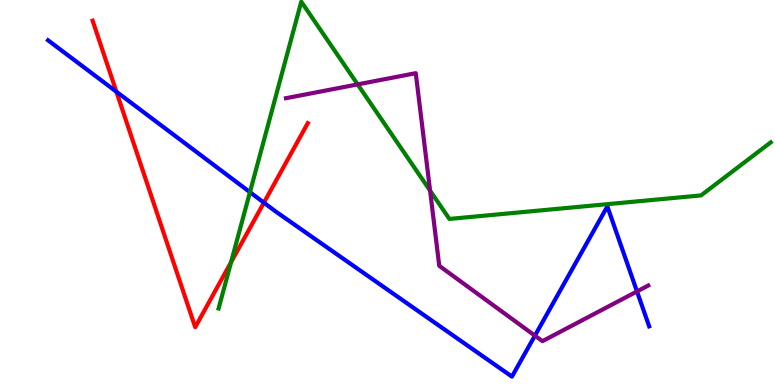[{'lines': ['blue', 'red'], 'intersections': [{'x': 1.5, 'y': 7.62}, {'x': 3.41, 'y': 4.74}]}, {'lines': ['green', 'red'], 'intersections': [{'x': 2.98, 'y': 3.19}]}, {'lines': ['purple', 'red'], 'intersections': []}, {'lines': ['blue', 'green'], 'intersections': [{'x': 3.23, 'y': 5.01}]}, {'lines': ['blue', 'purple'], 'intersections': [{'x': 6.9, 'y': 1.28}, {'x': 8.22, 'y': 2.43}]}, {'lines': ['green', 'purple'], 'intersections': [{'x': 4.61, 'y': 7.81}, {'x': 5.55, 'y': 5.05}]}]